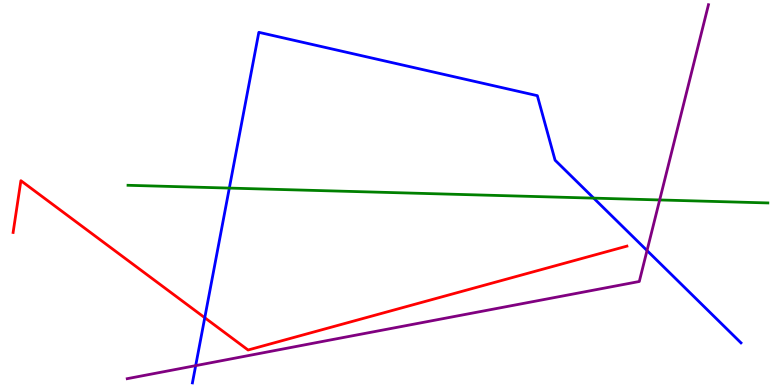[{'lines': ['blue', 'red'], 'intersections': [{'x': 2.64, 'y': 1.75}]}, {'lines': ['green', 'red'], 'intersections': []}, {'lines': ['purple', 'red'], 'intersections': []}, {'lines': ['blue', 'green'], 'intersections': [{'x': 2.96, 'y': 5.11}, {'x': 7.66, 'y': 4.85}]}, {'lines': ['blue', 'purple'], 'intersections': [{'x': 2.53, 'y': 0.503}, {'x': 8.35, 'y': 3.49}]}, {'lines': ['green', 'purple'], 'intersections': [{'x': 8.51, 'y': 4.81}]}]